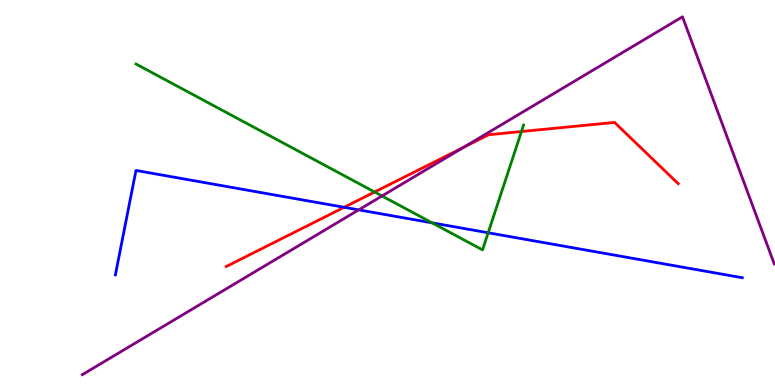[{'lines': ['blue', 'red'], 'intersections': [{'x': 4.44, 'y': 4.62}]}, {'lines': ['green', 'red'], 'intersections': [{'x': 4.83, 'y': 5.01}, {'x': 6.73, 'y': 6.58}]}, {'lines': ['purple', 'red'], 'intersections': [{'x': 5.98, 'y': 6.18}]}, {'lines': ['blue', 'green'], 'intersections': [{'x': 5.58, 'y': 4.21}, {'x': 6.3, 'y': 3.95}]}, {'lines': ['blue', 'purple'], 'intersections': [{'x': 4.63, 'y': 4.55}]}, {'lines': ['green', 'purple'], 'intersections': [{'x': 4.93, 'y': 4.91}]}]